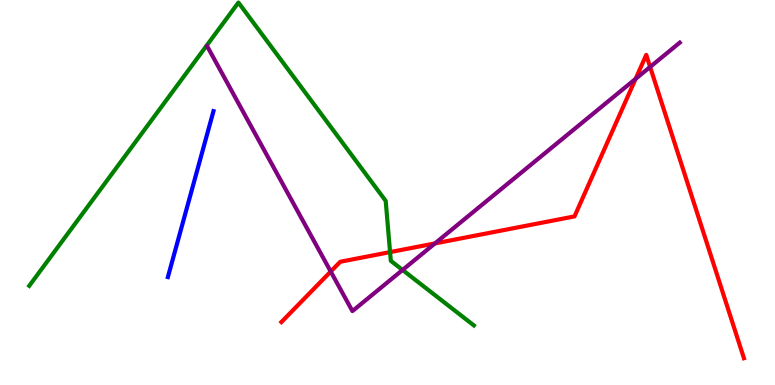[{'lines': ['blue', 'red'], 'intersections': []}, {'lines': ['green', 'red'], 'intersections': [{'x': 5.03, 'y': 3.45}]}, {'lines': ['purple', 'red'], 'intersections': [{'x': 4.27, 'y': 2.95}, {'x': 5.61, 'y': 3.68}, {'x': 8.2, 'y': 7.95}, {'x': 8.39, 'y': 8.26}]}, {'lines': ['blue', 'green'], 'intersections': []}, {'lines': ['blue', 'purple'], 'intersections': []}, {'lines': ['green', 'purple'], 'intersections': [{'x': 5.19, 'y': 2.99}]}]